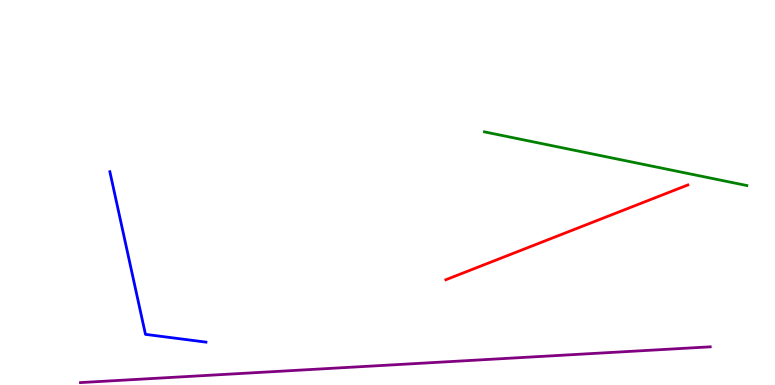[{'lines': ['blue', 'red'], 'intersections': []}, {'lines': ['green', 'red'], 'intersections': []}, {'lines': ['purple', 'red'], 'intersections': []}, {'lines': ['blue', 'green'], 'intersections': []}, {'lines': ['blue', 'purple'], 'intersections': []}, {'lines': ['green', 'purple'], 'intersections': []}]